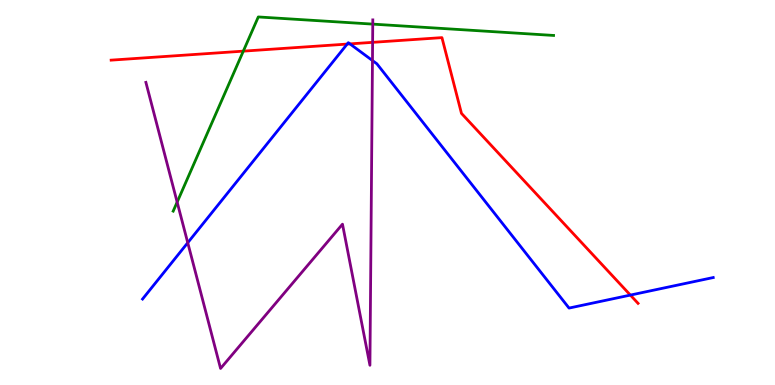[{'lines': ['blue', 'red'], 'intersections': [{'x': 4.48, 'y': 8.86}, {'x': 4.52, 'y': 8.86}, {'x': 8.13, 'y': 2.34}]}, {'lines': ['green', 'red'], 'intersections': [{'x': 3.14, 'y': 8.67}]}, {'lines': ['purple', 'red'], 'intersections': [{'x': 4.81, 'y': 8.9}]}, {'lines': ['blue', 'green'], 'intersections': []}, {'lines': ['blue', 'purple'], 'intersections': [{'x': 2.42, 'y': 3.7}, {'x': 4.81, 'y': 8.43}]}, {'lines': ['green', 'purple'], 'intersections': [{'x': 2.29, 'y': 4.75}, {'x': 4.81, 'y': 9.37}]}]